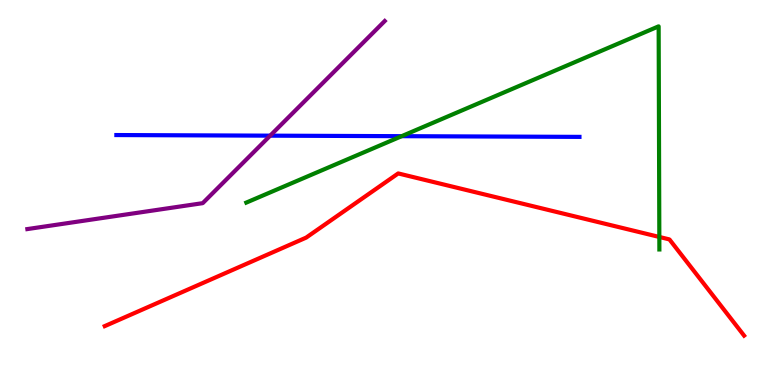[{'lines': ['blue', 'red'], 'intersections': []}, {'lines': ['green', 'red'], 'intersections': [{'x': 8.51, 'y': 3.85}]}, {'lines': ['purple', 'red'], 'intersections': []}, {'lines': ['blue', 'green'], 'intersections': [{'x': 5.18, 'y': 6.46}]}, {'lines': ['blue', 'purple'], 'intersections': [{'x': 3.49, 'y': 6.48}]}, {'lines': ['green', 'purple'], 'intersections': []}]